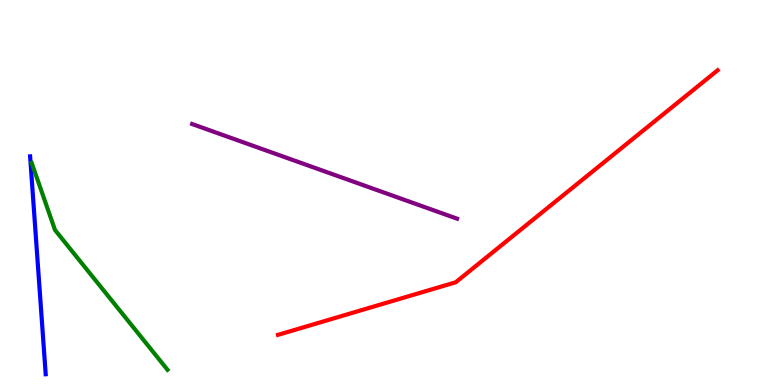[{'lines': ['blue', 'red'], 'intersections': []}, {'lines': ['green', 'red'], 'intersections': []}, {'lines': ['purple', 'red'], 'intersections': []}, {'lines': ['blue', 'green'], 'intersections': []}, {'lines': ['blue', 'purple'], 'intersections': []}, {'lines': ['green', 'purple'], 'intersections': []}]